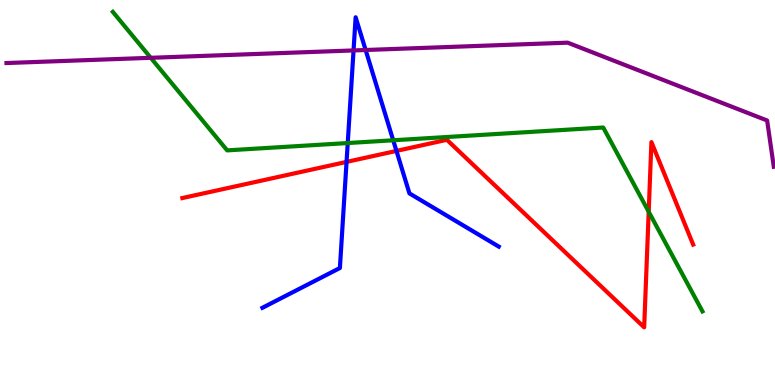[{'lines': ['blue', 'red'], 'intersections': [{'x': 4.47, 'y': 5.79}, {'x': 5.12, 'y': 6.08}]}, {'lines': ['green', 'red'], 'intersections': [{'x': 8.37, 'y': 4.5}]}, {'lines': ['purple', 'red'], 'intersections': []}, {'lines': ['blue', 'green'], 'intersections': [{'x': 4.49, 'y': 6.28}, {'x': 5.07, 'y': 6.36}]}, {'lines': ['blue', 'purple'], 'intersections': [{'x': 4.56, 'y': 8.69}, {'x': 4.72, 'y': 8.7}]}, {'lines': ['green', 'purple'], 'intersections': [{'x': 1.95, 'y': 8.5}]}]